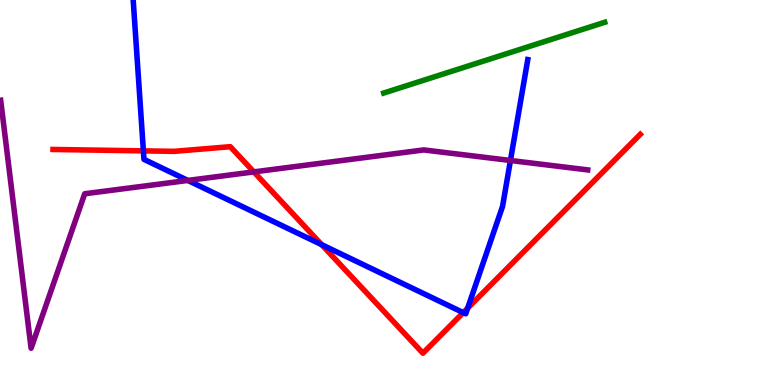[{'lines': ['blue', 'red'], 'intersections': [{'x': 1.85, 'y': 6.08}, {'x': 4.15, 'y': 3.64}, {'x': 5.98, 'y': 1.88}, {'x': 6.03, 'y': 2.0}]}, {'lines': ['green', 'red'], 'intersections': []}, {'lines': ['purple', 'red'], 'intersections': [{'x': 3.28, 'y': 5.54}]}, {'lines': ['blue', 'green'], 'intersections': []}, {'lines': ['blue', 'purple'], 'intersections': [{'x': 2.42, 'y': 5.31}, {'x': 6.59, 'y': 5.83}]}, {'lines': ['green', 'purple'], 'intersections': []}]